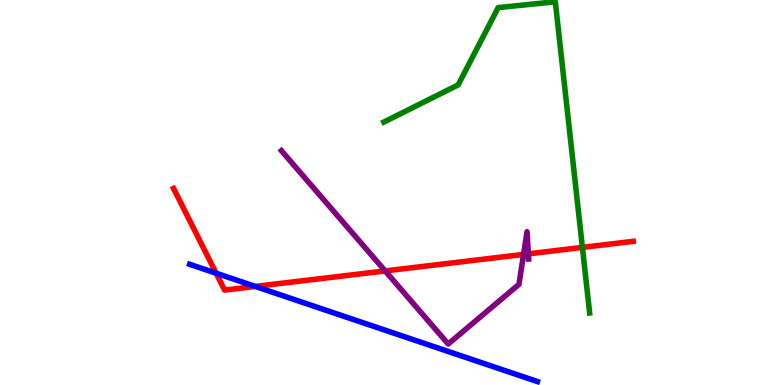[{'lines': ['blue', 'red'], 'intersections': [{'x': 2.79, 'y': 2.9}, {'x': 3.29, 'y': 2.56}]}, {'lines': ['green', 'red'], 'intersections': [{'x': 7.51, 'y': 3.57}]}, {'lines': ['purple', 'red'], 'intersections': [{'x': 4.97, 'y': 2.96}, {'x': 6.76, 'y': 3.39}, {'x': 6.82, 'y': 3.41}]}, {'lines': ['blue', 'green'], 'intersections': []}, {'lines': ['blue', 'purple'], 'intersections': []}, {'lines': ['green', 'purple'], 'intersections': []}]